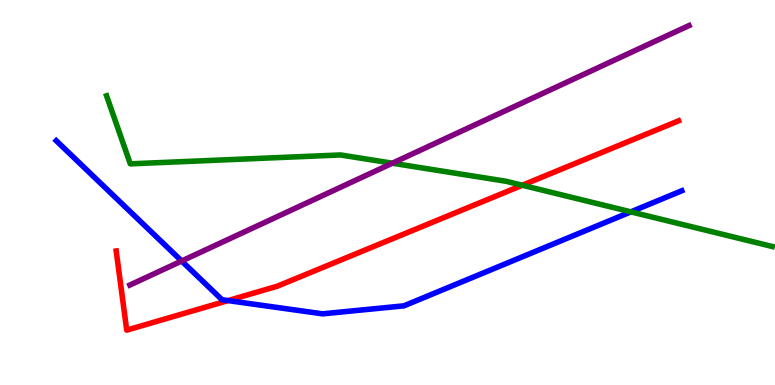[{'lines': ['blue', 'red'], 'intersections': [{'x': 2.94, 'y': 2.19}]}, {'lines': ['green', 'red'], 'intersections': [{'x': 6.74, 'y': 5.19}]}, {'lines': ['purple', 'red'], 'intersections': []}, {'lines': ['blue', 'green'], 'intersections': [{'x': 8.14, 'y': 4.5}]}, {'lines': ['blue', 'purple'], 'intersections': [{'x': 2.34, 'y': 3.22}]}, {'lines': ['green', 'purple'], 'intersections': [{'x': 5.06, 'y': 5.76}]}]